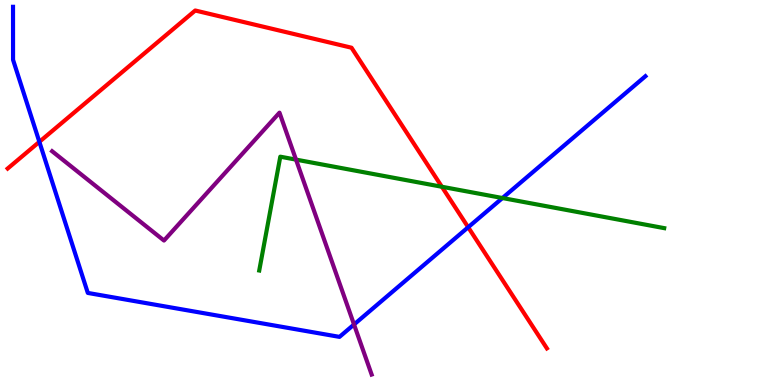[{'lines': ['blue', 'red'], 'intersections': [{'x': 0.508, 'y': 6.32}, {'x': 6.04, 'y': 4.1}]}, {'lines': ['green', 'red'], 'intersections': [{'x': 5.7, 'y': 5.15}]}, {'lines': ['purple', 'red'], 'intersections': []}, {'lines': ['blue', 'green'], 'intersections': [{'x': 6.48, 'y': 4.86}]}, {'lines': ['blue', 'purple'], 'intersections': [{'x': 4.57, 'y': 1.57}]}, {'lines': ['green', 'purple'], 'intersections': [{'x': 3.82, 'y': 5.85}]}]